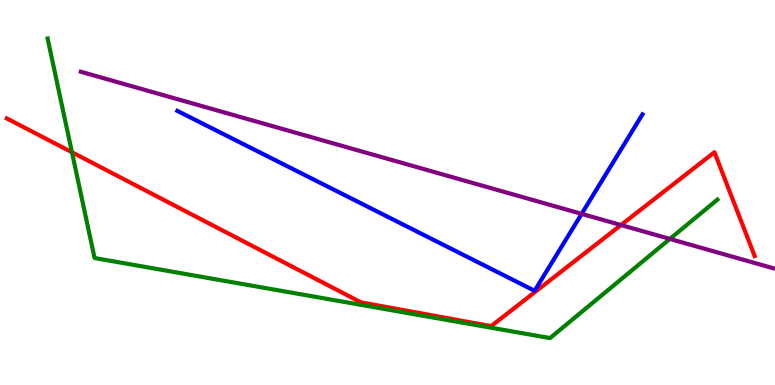[{'lines': ['blue', 'red'], 'intersections': []}, {'lines': ['green', 'red'], 'intersections': [{'x': 0.928, 'y': 6.05}]}, {'lines': ['purple', 'red'], 'intersections': [{'x': 8.01, 'y': 4.16}]}, {'lines': ['blue', 'green'], 'intersections': []}, {'lines': ['blue', 'purple'], 'intersections': [{'x': 7.51, 'y': 4.44}]}, {'lines': ['green', 'purple'], 'intersections': [{'x': 8.64, 'y': 3.79}]}]